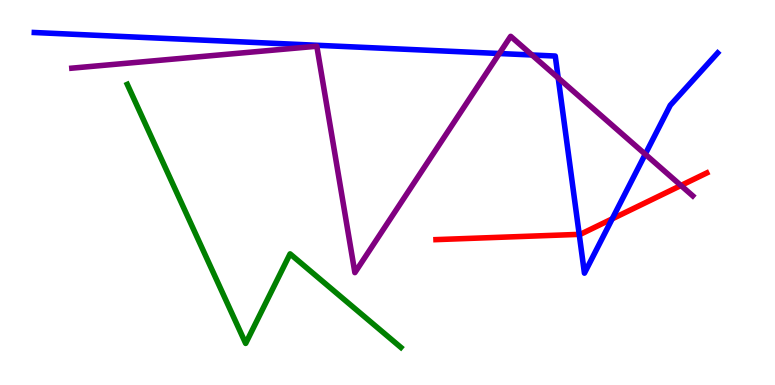[{'lines': ['blue', 'red'], 'intersections': [{'x': 7.47, 'y': 3.91}, {'x': 7.9, 'y': 4.32}]}, {'lines': ['green', 'red'], 'intersections': []}, {'lines': ['purple', 'red'], 'intersections': [{'x': 8.79, 'y': 5.18}]}, {'lines': ['blue', 'green'], 'intersections': []}, {'lines': ['blue', 'purple'], 'intersections': [{'x': 6.44, 'y': 8.61}, {'x': 6.86, 'y': 8.57}, {'x': 7.2, 'y': 7.97}, {'x': 8.33, 'y': 5.99}]}, {'lines': ['green', 'purple'], 'intersections': []}]